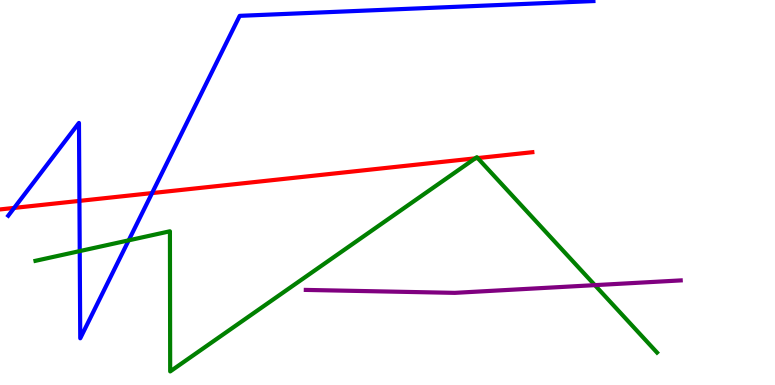[{'lines': ['blue', 'red'], 'intersections': [{'x': 0.183, 'y': 4.6}, {'x': 1.02, 'y': 4.78}, {'x': 1.96, 'y': 4.98}]}, {'lines': ['green', 'red'], 'intersections': [{'x': 6.13, 'y': 5.89}, {'x': 6.16, 'y': 5.89}]}, {'lines': ['purple', 'red'], 'intersections': []}, {'lines': ['blue', 'green'], 'intersections': [{'x': 1.03, 'y': 3.48}, {'x': 1.66, 'y': 3.76}]}, {'lines': ['blue', 'purple'], 'intersections': []}, {'lines': ['green', 'purple'], 'intersections': [{'x': 7.68, 'y': 2.59}]}]